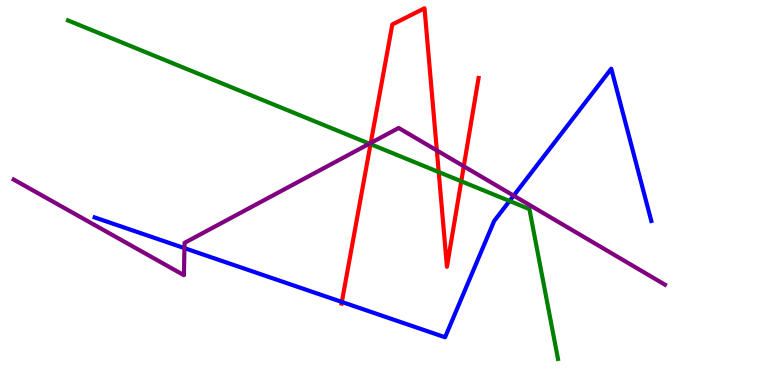[{'lines': ['blue', 'red'], 'intersections': [{'x': 4.41, 'y': 2.16}]}, {'lines': ['green', 'red'], 'intersections': [{'x': 4.78, 'y': 6.26}, {'x': 5.66, 'y': 5.53}, {'x': 5.95, 'y': 5.29}]}, {'lines': ['purple', 'red'], 'intersections': [{'x': 4.78, 'y': 6.29}, {'x': 5.64, 'y': 6.09}, {'x': 5.98, 'y': 5.68}]}, {'lines': ['blue', 'green'], 'intersections': [{'x': 6.57, 'y': 4.78}]}, {'lines': ['blue', 'purple'], 'intersections': [{'x': 2.38, 'y': 3.55}, {'x': 6.63, 'y': 4.92}]}, {'lines': ['green', 'purple'], 'intersections': [{'x': 4.77, 'y': 6.27}]}]